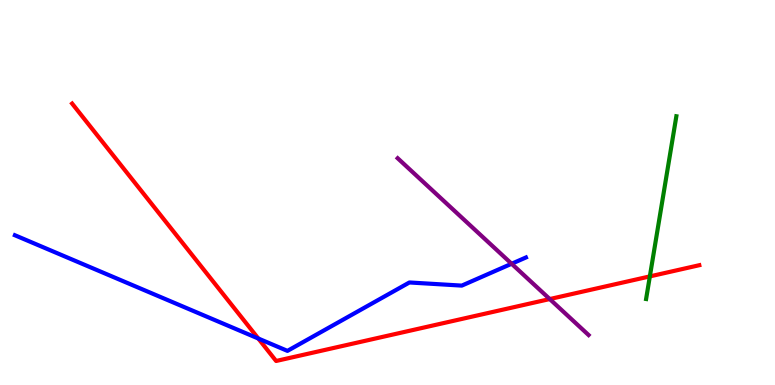[{'lines': ['blue', 'red'], 'intersections': [{'x': 3.33, 'y': 1.21}]}, {'lines': ['green', 'red'], 'intersections': [{'x': 8.39, 'y': 2.82}]}, {'lines': ['purple', 'red'], 'intersections': [{'x': 7.09, 'y': 2.23}]}, {'lines': ['blue', 'green'], 'intersections': []}, {'lines': ['blue', 'purple'], 'intersections': [{'x': 6.6, 'y': 3.15}]}, {'lines': ['green', 'purple'], 'intersections': []}]